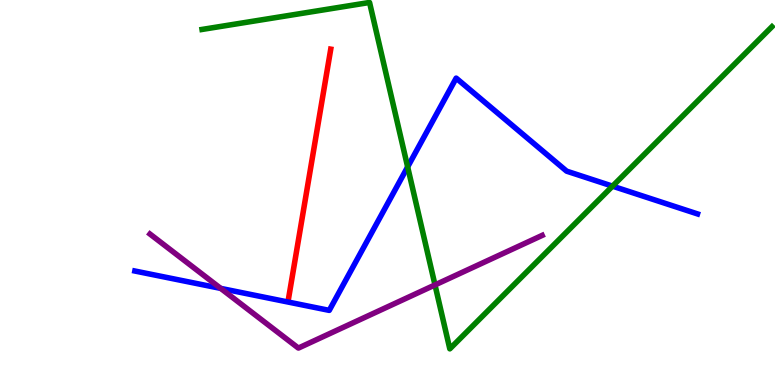[{'lines': ['blue', 'red'], 'intersections': []}, {'lines': ['green', 'red'], 'intersections': []}, {'lines': ['purple', 'red'], 'intersections': []}, {'lines': ['blue', 'green'], 'intersections': [{'x': 5.26, 'y': 5.66}, {'x': 7.9, 'y': 5.16}]}, {'lines': ['blue', 'purple'], 'intersections': [{'x': 2.85, 'y': 2.51}]}, {'lines': ['green', 'purple'], 'intersections': [{'x': 5.61, 'y': 2.6}]}]